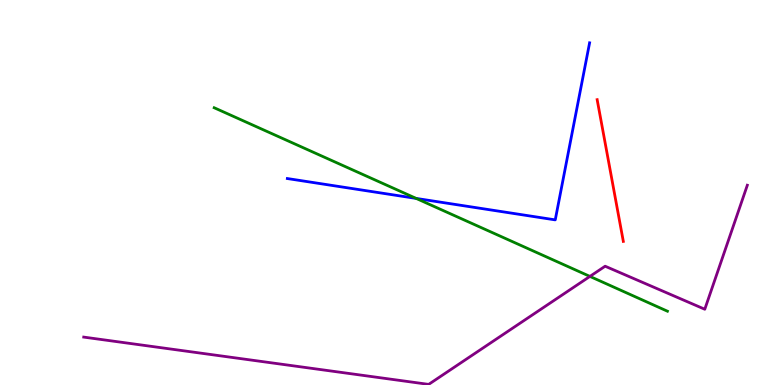[{'lines': ['blue', 'red'], 'intersections': []}, {'lines': ['green', 'red'], 'intersections': []}, {'lines': ['purple', 'red'], 'intersections': []}, {'lines': ['blue', 'green'], 'intersections': [{'x': 5.37, 'y': 4.85}]}, {'lines': ['blue', 'purple'], 'intersections': []}, {'lines': ['green', 'purple'], 'intersections': [{'x': 7.61, 'y': 2.82}]}]